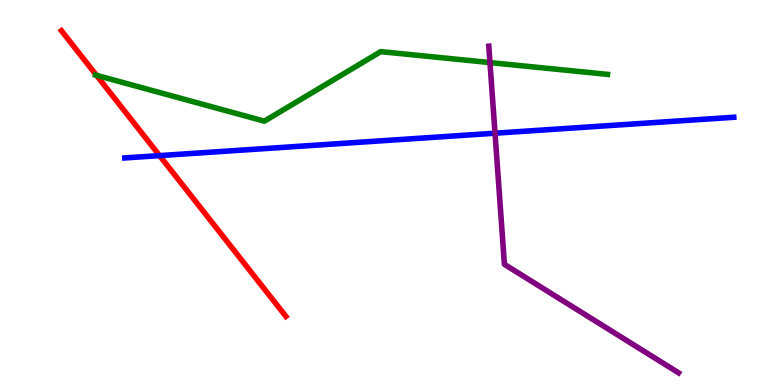[{'lines': ['blue', 'red'], 'intersections': [{'x': 2.06, 'y': 5.96}]}, {'lines': ['green', 'red'], 'intersections': [{'x': 1.24, 'y': 8.04}]}, {'lines': ['purple', 'red'], 'intersections': []}, {'lines': ['blue', 'green'], 'intersections': []}, {'lines': ['blue', 'purple'], 'intersections': [{'x': 6.39, 'y': 6.54}]}, {'lines': ['green', 'purple'], 'intersections': [{'x': 6.32, 'y': 8.37}]}]